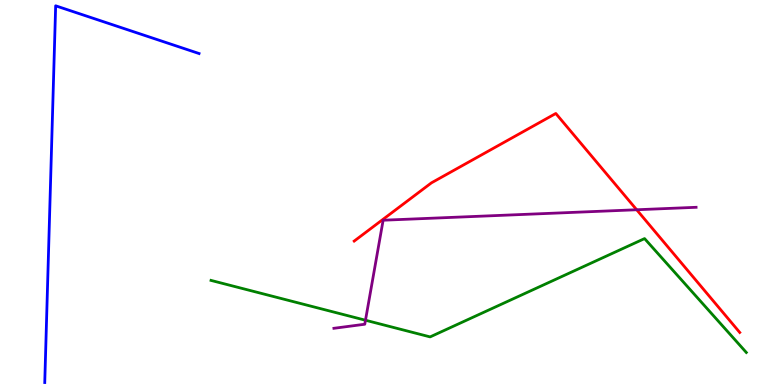[{'lines': ['blue', 'red'], 'intersections': []}, {'lines': ['green', 'red'], 'intersections': []}, {'lines': ['purple', 'red'], 'intersections': [{'x': 8.22, 'y': 4.55}]}, {'lines': ['blue', 'green'], 'intersections': []}, {'lines': ['blue', 'purple'], 'intersections': []}, {'lines': ['green', 'purple'], 'intersections': [{'x': 4.72, 'y': 1.68}]}]